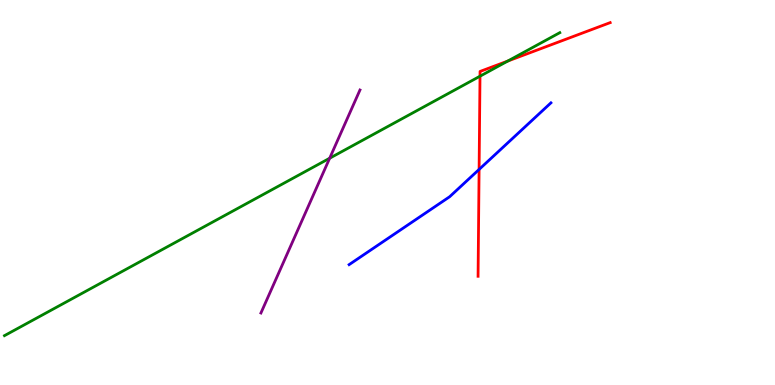[{'lines': ['blue', 'red'], 'intersections': [{'x': 6.18, 'y': 5.6}]}, {'lines': ['green', 'red'], 'intersections': [{'x': 6.19, 'y': 8.02}, {'x': 6.55, 'y': 8.41}]}, {'lines': ['purple', 'red'], 'intersections': []}, {'lines': ['blue', 'green'], 'intersections': []}, {'lines': ['blue', 'purple'], 'intersections': []}, {'lines': ['green', 'purple'], 'intersections': [{'x': 4.25, 'y': 5.89}]}]